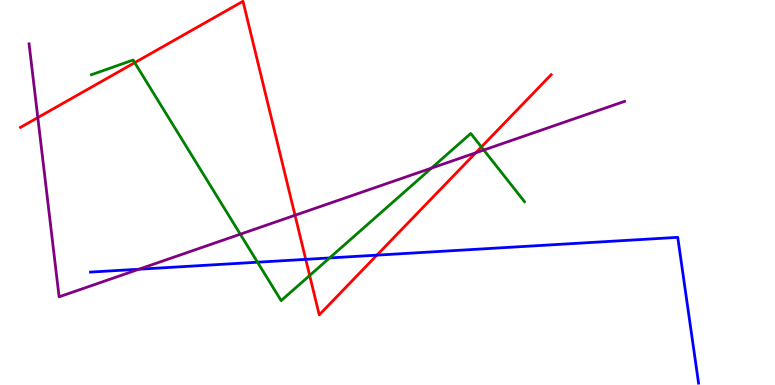[{'lines': ['blue', 'red'], 'intersections': [{'x': 3.95, 'y': 3.26}, {'x': 4.86, 'y': 3.37}]}, {'lines': ['green', 'red'], 'intersections': [{'x': 1.74, 'y': 8.37}, {'x': 4.0, 'y': 2.84}, {'x': 6.21, 'y': 6.18}]}, {'lines': ['purple', 'red'], 'intersections': [{'x': 0.488, 'y': 6.95}, {'x': 3.81, 'y': 4.41}, {'x': 6.14, 'y': 6.03}]}, {'lines': ['blue', 'green'], 'intersections': [{'x': 3.32, 'y': 3.19}, {'x': 4.25, 'y': 3.3}]}, {'lines': ['blue', 'purple'], 'intersections': [{'x': 1.79, 'y': 3.01}]}, {'lines': ['green', 'purple'], 'intersections': [{'x': 3.1, 'y': 3.92}, {'x': 5.57, 'y': 5.63}, {'x': 6.24, 'y': 6.1}]}]